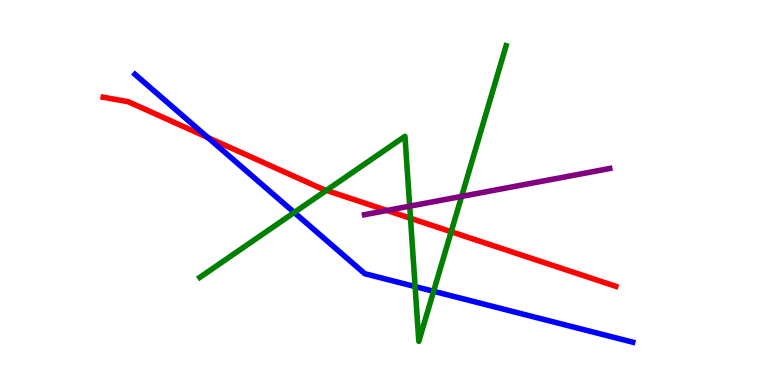[{'lines': ['blue', 'red'], 'intersections': [{'x': 2.68, 'y': 6.43}]}, {'lines': ['green', 'red'], 'intersections': [{'x': 4.21, 'y': 5.05}, {'x': 5.3, 'y': 4.33}, {'x': 5.82, 'y': 3.98}]}, {'lines': ['purple', 'red'], 'intersections': [{'x': 4.99, 'y': 4.53}]}, {'lines': ['blue', 'green'], 'intersections': [{'x': 3.8, 'y': 4.48}, {'x': 5.36, 'y': 2.56}, {'x': 5.59, 'y': 2.43}]}, {'lines': ['blue', 'purple'], 'intersections': []}, {'lines': ['green', 'purple'], 'intersections': [{'x': 5.29, 'y': 4.64}, {'x': 5.96, 'y': 4.9}]}]